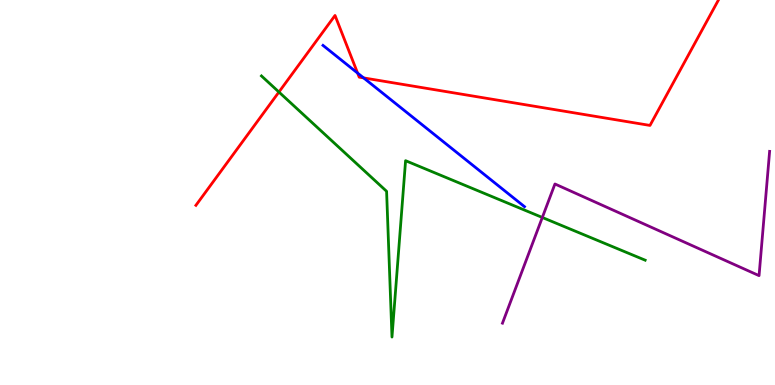[{'lines': ['blue', 'red'], 'intersections': [{'x': 4.61, 'y': 8.1}, {'x': 4.69, 'y': 7.98}]}, {'lines': ['green', 'red'], 'intersections': [{'x': 3.6, 'y': 7.61}]}, {'lines': ['purple', 'red'], 'intersections': []}, {'lines': ['blue', 'green'], 'intersections': []}, {'lines': ['blue', 'purple'], 'intersections': []}, {'lines': ['green', 'purple'], 'intersections': [{'x': 7.0, 'y': 4.35}]}]